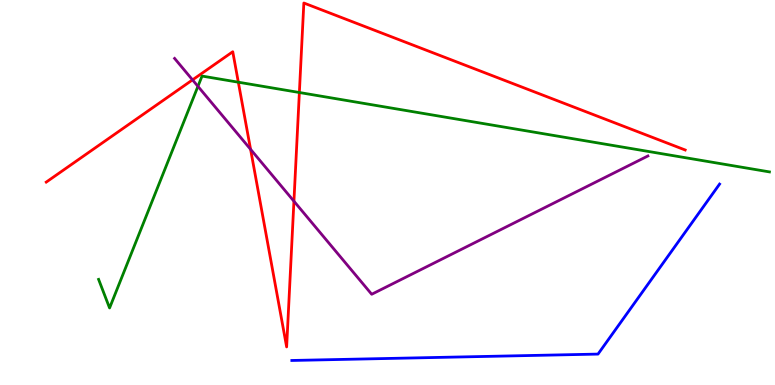[{'lines': ['blue', 'red'], 'intersections': []}, {'lines': ['green', 'red'], 'intersections': [{'x': 3.08, 'y': 7.87}, {'x': 3.86, 'y': 7.6}]}, {'lines': ['purple', 'red'], 'intersections': [{'x': 2.48, 'y': 7.93}, {'x': 3.23, 'y': 6.12}, {'x': 3.79, 'y': 4.77}]}, {'lines': ['blue', 'green'], 'intersections': []}, {'lines': ['blue', 'purple'], 'intersections': []}, {'lines': ['green', 'purple'], 'intersections': [{'x': 2.55, 'y': 7.76}]}]